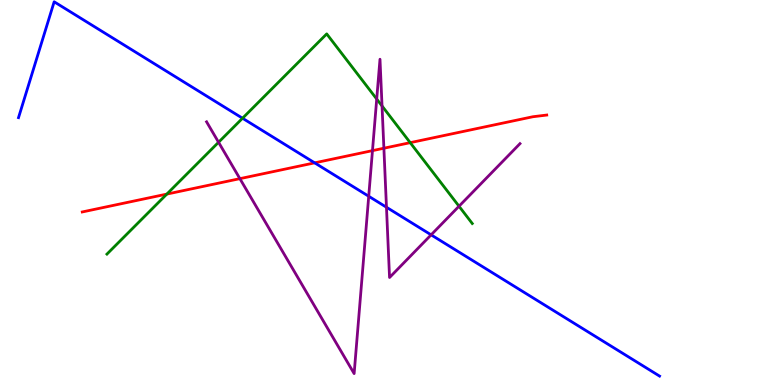[{'lines': ['blue', 'red'], 'intersections': [{'x': 4.06, 'y': 5.77}]}, {'lines': ['green', 'red'], 'intersections': [{'x': 2.15, 'y': 4.96}, {'x': 5.29, 'y': 6.29}]}, {'lines': ['purple', 'red'], 'intersections': [{'x': 3.1, 'y': 5.36}, {'x': 4.81, 'y': 6.09}, {'x': 4.95, 'y': 6.15}]}, {'lines': ['blue', 'green'], 'intersections': [{'x': 3.13, 'y': 6.93}]}, {'lines': ['blue', 'purple'], 'intersections': [{'x': 4.76, 'y': 4.9}, {'x': 4.99, 'y': 4.62}, {'x': 5.56, 'y': 3.9}]}, {'lines': ['green', 'purple'], 'intersections': [{'x': 2.82, 'y': 6.3}, {'x': 4.86, 'y': 7.43}, {'x': 4.93, 'y': 7.25}, {'x': 5.92, 'y': 4.64}]}]